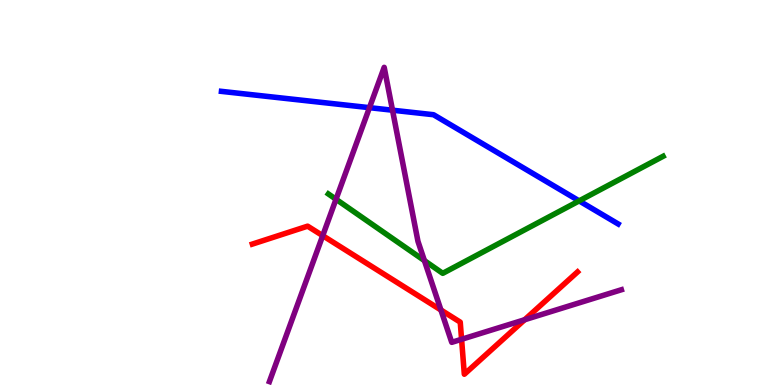[{'lines': ['blue', 'red'], 'intersections': []}, {'lines': ['green', 'red'], 'intersections': []}, {'lines': ['purple', 'red'], 'intersections': [{'x': 4.16, 'y': 3.88}, {'x': 5.69, 'y': 1.95}, {'x': 5.96, 'y': 1.19}, {'x': 6.77, 'y': 1.69}]}, {'lines': ['blue', 'green'], 'intersections': [{'x': 7.47, 'y': 4.78}]}, {'lines': ['blue', 'purple'], 'intersections': [{'x': 4.77, 'y': 7.2}, {'x': 5.06, 'y': 7.14}]}, {'lines': ['green', 'purple'], 'intersections': [{'x': 4.34, 'y': 4.82}, {'x': 5.48, 'y': 3.23}]}]